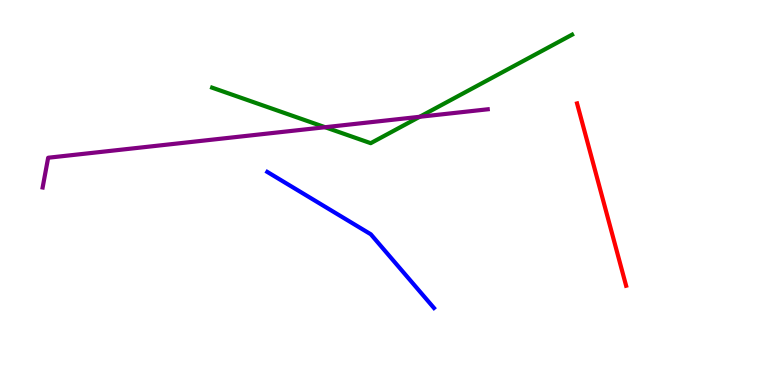[{'lines': ['blue', 'red'], 'intersections': []}, {'lines': ['green', 'red'], 'intersections': []}, {'lines': ['purple', 'red'], 'intersections': []}, {'lines': ['blue', 'green'], 'intersections': []}, {'lines': ['blue', 'purple'], 'intersections': []}, {'lines': ['green', 'purple'], 'intersections': [{'x': 4.19, 'y': 6.7}, {'x': 5.42, 'y': 6.97}]}]